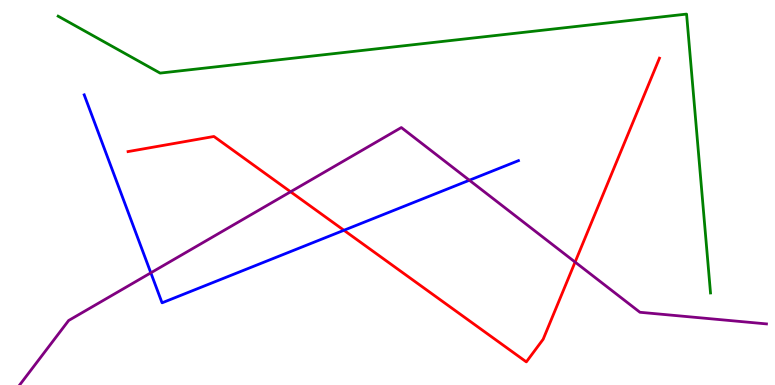[{'lines': ['blue', 'red'], 'intersections': [{'x': 4.44, 'y': 4.02}]}, {'lines': ['green', 'red'], 'intersections': []}, {'lines': ['purple', 'red'], 'intersections': [{'x': 3.75, 'y': 5.02}, {'x': 7.42, 'y': 3.19}]}, {'lines': ['blue', 'green'], 'intersections': []}, {'lines': ['blue', 'purple'], 'intersections': [{'x': 1.95, 'y': 2.91}, {'x': 6.06, 'y': 5.32}]}, {'lines': ['green', 'purple'], 'intersections': []}]